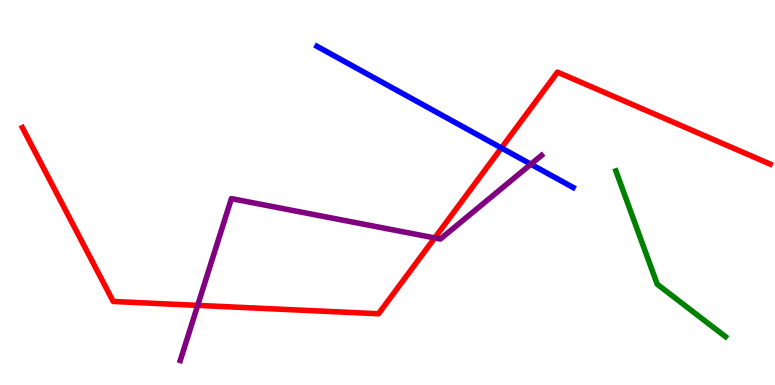[{'lines': ['blue', 'red'], 'intersections': [{'x': 6.47, 'y': 6.16}]}, {'lines': ['green', 'red'], 'intersections': []}, {'lines': ['purple', 'red'], 'intersections': [{'x': 2.55, 'y': 2.07}, {'x': 5.61, 'y': 3.82}]}, {'lines': ['blue', 'green'], 'intersections': []}, {'lines': ['blue', 'purple'], 'intersections': [{'x': 6.85, 'y': 5.73}]}, {'lines': ['green', 'purple'], 'intersections': []}]